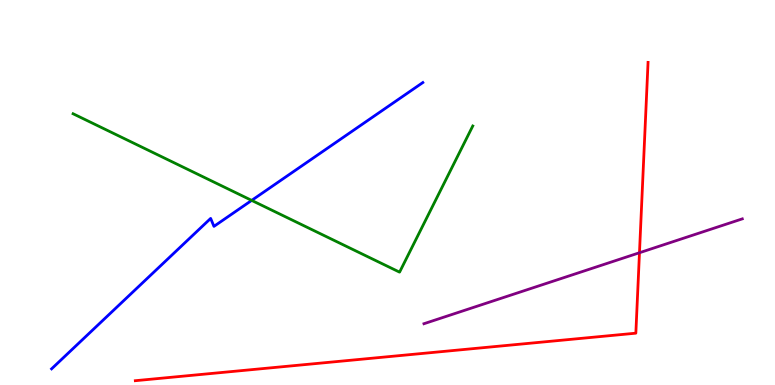[{'lines': ['blue', 'red'], 'intersections': []}, {'lines': ['green', 'red'], 'intersections': []}, {'lines': ['purple', 'red'], 'intersections': [{'x': 8.25, 'y': 3.44}]}, {'lines': ['blue', 'green'], 'intersections': [{'x': 3.25, 'y': 4.79}]}, {'lines': ['blue', 'purple'], 'intersections': []}, {'lines': ['green', 'purple'], 'intersections': []}]